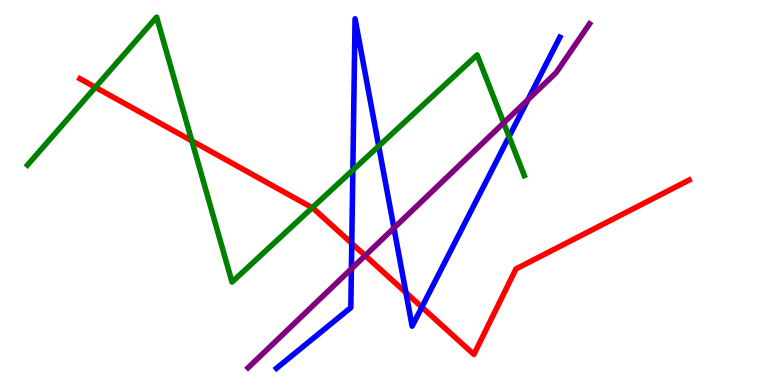[{'lines': ['blue', 'red'], 'intersections': [{'x': 4.54, 'y': 3.68}, {'x': 5.24, 'y': 2.4}, {'x': 5.44, 'y': 2.02}]}, {'lines': ['green', 'red'], 'intersections': [{'x': 1.23, 'y': 7.73}, {'x': 2.48, 'y': 6.34}, {'x': 4.03, 'y': 4.6}]}, {'lines': ['purple', 'red'], 'intersections': [{'x': 4.71, 'y': 3.36}]}, {'lines': ['blue', 'green'], 'intersections': [{'x': 4.55, 'y': 5.58}, {'x': 4.89, 'y': 6.2}, {'x': 6.57, 'y': 6.45}]}, {'lines': ['blue', 'purple'], 'intersections': [{'x': 4.53, 'y': 3.02}, {'x': 5.08, 'y': 4.08}, {'x': 6.81, 'y': 7.41}]}, {'lines': ['green', 'purple'], 'intersections': [{'x': 6.5, 'y': 6.81}]}]